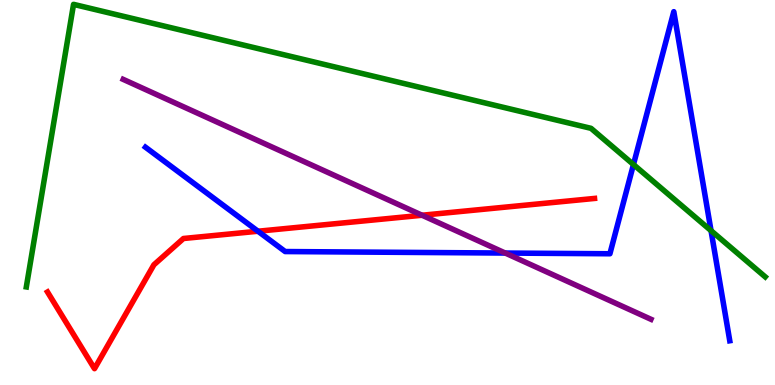[{'lines': ['blue', 'red'], 'intersections': [{'x': 3.33, 'y': 3.99}]}, {'lines': ['green', 'red'], 'intersections': []}, {'lines': ['purple', 'red'], 'intersections': [{'x': 5.45, 'y': 4.41}]}, {'lines': ['blue', 'green'], 'intersections': [{'x': 8.17, 'y': 5.73}, {'x': 9.17, 'y': 4.01}]}, {'lines': ['blue', 'purple'], 'intersections': [{'x': 6.52, 'y': 3.43}]}, {'lines': ['green', 'purple'], 'intersections': []}]